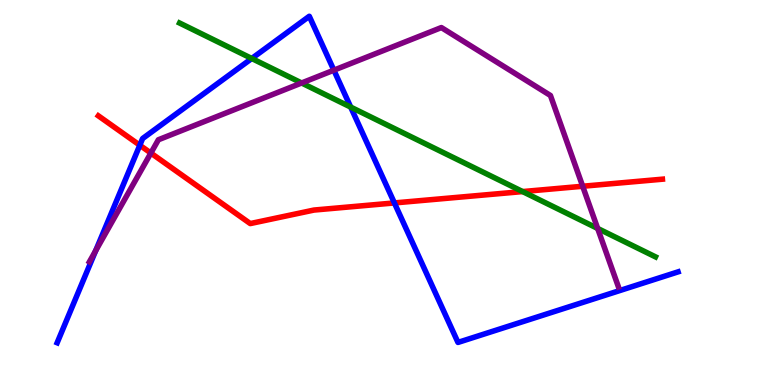[{'lines': ['blue', 'red'], 'intersections': [{'x': 1.8, 'y': 6.23}, {'x': 5.09, 'y': 4.73}]}, {'lines': ['green', 'red'], 'intersections': [{'x': 6.74, 'y': 5.02}]}, {'lines': ['purple', 'red'], 'intersections': [{'x': 1.95, 'y': 6.02}, {'x': 7.52, 'y': 5.16}]}, {'lines': ['blue', 'green'], 'intersections': [{'x': 3.25, 'y': 8.48}, {'x': 4.53, 'y': 7.22}]}, {'lines': ['blue', 'purple'], 'intersections': [{'x': 1.23, 'y': 3.49}, {'x': 4.31, 'y': 8.18}]}, {'lines': ['green', 'purple'], 'intersections': [{'x': 3.89, 'y': 7.84}, {'x': 7.71, 'y': 4.07}]}]